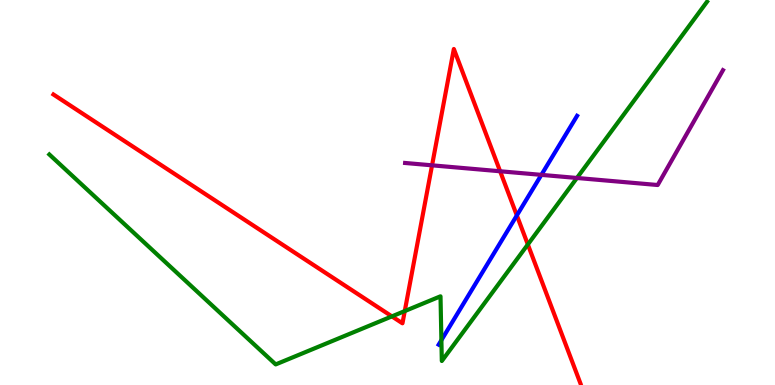[{'lines': ['blue', 'red'], 'intersections': [{'x': 6.67, 'y': 4.4}]}, {'lines': ['green', 'red'], 'intersections': [{'x': 5.06, 'y': 1.78}, {'x': 5.22, 'y': 1.92}, {'x': 6.81, 'y': 3.65}]}, {'lines': ['purple', 'red'], 'intersections': [{'x': 5.57, 'y': 5.71}, {'x': 6.45, 'y': 5.55}]}, {'lines': ['blue', 'green'], 'intersections': [{'x': 5.7, 'y': 1.16}]}, {'lines': ['blue', 'purple'], 'intersections': [{'x': 6.99, 'y': 5.46}]}, {'lines': ['green', 'purple'], 'intersections': [{'x': 7.44, 'y': 5.38}]}]